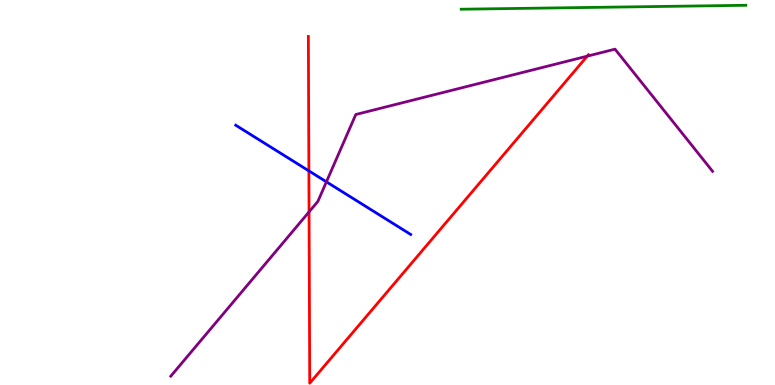[{'lines': ['blue', 'red'], 'intersections': [{'x': 3.99, 'y': 5.56}]}, {'lines': ['green', 'red'], 'intersections': []}, {'lines': ['purple', 'red'], 'intersections': [{'x': 3.99, 'y': 4.5}, {'x': 7.58, 'y': 8.54}]}, {'lines': ['blue', 'green'], 'intersections': []}, {'lines': ['blue', 'purple'], 'intersections': [{'x': 4.21, 'y': 5.28}]}, {'lines': ['green', 'purple'], 'intersections': []}]